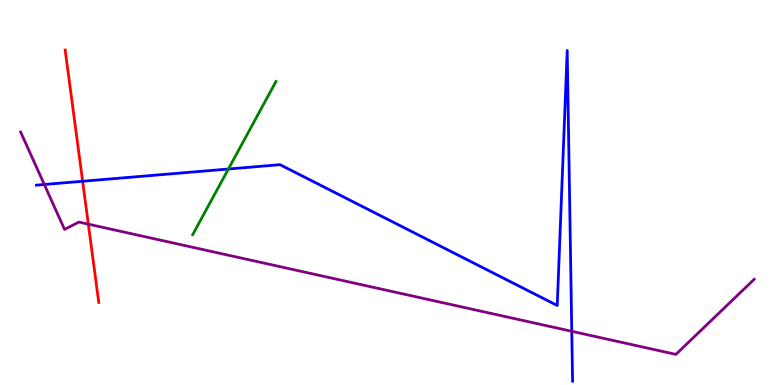[{'lines': ['blue', 'red'], 'intersections': [{'x': 1.07, 'y': 5.29}]}, {'lines': ['green', 'red'], 'intersections': []}, {'lines': ['purple', 'red'], 'intersections': [{'x': 1.14, 'y': 4.18}]}, {'lines': ['blue', 'green'], 'intersections': [{'x': 2.95, 'y': 5.61}]}, {'lines': ['blue', 'purple'], 'intersections': [{'x': 0.572, 'y': 5.21}, {'x': 7.38, 'y': 1.39}]}, {'lines': ['green', 'purple'], 'intersections': []}]